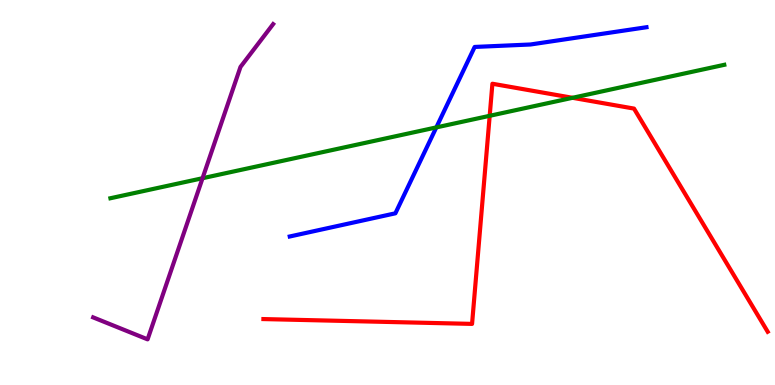[{'lines': ['blue', 'red'], 'intersections': []}, {'lines': ['green', 'red'], 'intersections': [{'x': 6.32, 'y': 6.99}, {'x': 7.39, 'y': 7.46}]}, {'lines': ['purple', 'red'], 'intersections': []}, {'lines': ['blue', 'green'], 'intersections': [{'x': 5.63, 'y': 6.69}]}, {'lines': ['blue', 'purple'], 'intersections': []}, {'lines': ['green', 'purple'], 'intersections': [{'x': 2.61, 'y': 5.37}]}]